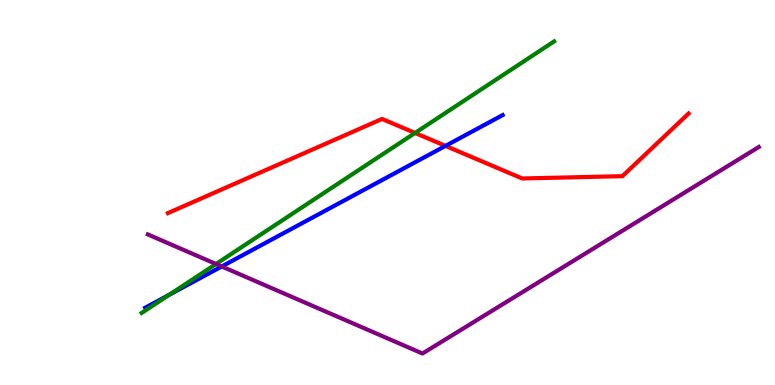[{'lines': ['blue', 'red'], 'intersections': [{'x': 5.75, 'y': 6.21}]}, {'lines': ['green', 'red'], 'intersections': [{'x': 5.36, 'y': 6.55}]}, {'lines': ['purple', 'red'], 'intersections': []}, {'lines': ['blue', 'green'], 'intersections': [{'x': 2.19, 'y': 2.35}]}, {'lines': ['blue', 'purple'], 'intersections': [{'x': 2.86, 'y': 3.08}]}, {'lines': ['green', 'purple'], 'intersections': [{'x': 2.79, 'y': 3.14}]}]